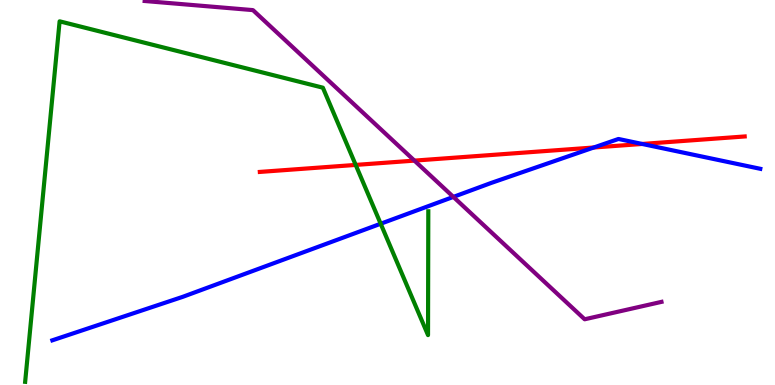[{'lines': ['blue', 'red'], 'intersections': [{'x': 7.66, 'y': 6.17}, {'x': 8.29, 'y': 6.26}]}, {'lines': ['green', 'red'], 'intersections': [{'x': 4.59, 'y': 5.72}]}, {'lines': ['purple', 'red'], 'intersections': [{'x': 5.35, 'y': 5.83}]}, {'lines': ['blue', 'green'], 'intersections': [{'x': 4.91, 'y': 4.19}]}, {'lines': ['blue', 'purple'], 'intersections': [{'x': 5.85, 'y': 4.89}]}, {'lines': ['green', 'purple'], 'intersections': []}]